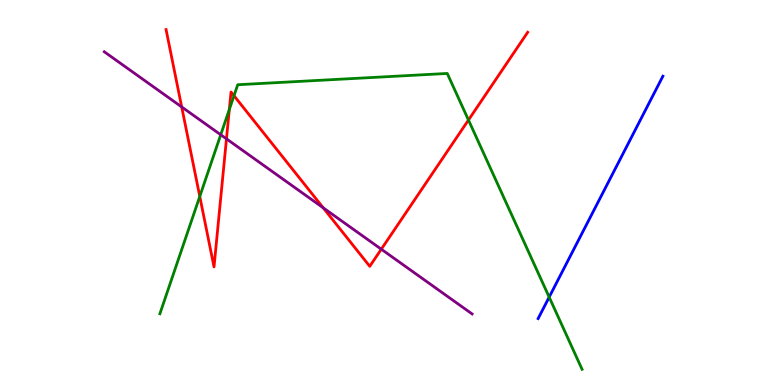[{'lines': ['blue', 'red'], 'intersections': []}, {'lines': ['green', 'red'], 'intersections': [{'x': 2.58, 'y': 4.9}, {'x': 2.96, 'y': 7.16}, {'x': 3.02, 'y': 7.51}, {'x': 6.04, 'y': 6.88}]}, {'lines': ['purple', 'red'], 'intersections': [{'x': 2.34, 'y': 7.22}, {'x': 2.92, 'y': 6.39}, {'x': 4.17, 'y': 4.6}, {'x': 4.92, 'y': 3.53}]}, {'lines': ['blue', 'green'], 'intersections': [{'x': 7.09, 'y': 2.28}]}, {'lines': ['blue', 'purple'], 'intersections': []}, {'lines': ['green', 'purple'], 'intersections': [{'x': 2.85, 'y': 6.5}]}]